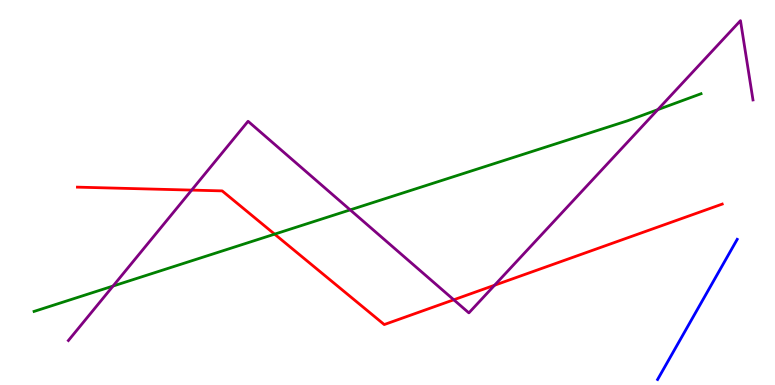[{'lines': ['blue', 'red'], 'intersections': []}, {'lines': ['green', 'red'], 'intersections': [{'x': 3.54, 'y': 3.92}]}, {'lines': ['purple', 'red'], 'intersections': [{'x': 2.47, 'y': 5.06}, {'x': 5.86, 'y': 2.21}, {'x': 6.38, 'y': 2.59}]}, {'lines': ['blue', 'green'], 'intersections': []}, {'lines': ['blue', 'purple'], 'intersections': []}, {'lines': ['green', 'purple'], 'intersections': [{'x': 1.46, 'y': 2.57}, {'x': 4.52, 'y': 4.55}, {'x': 8.49, 'y': 7.15}]}]